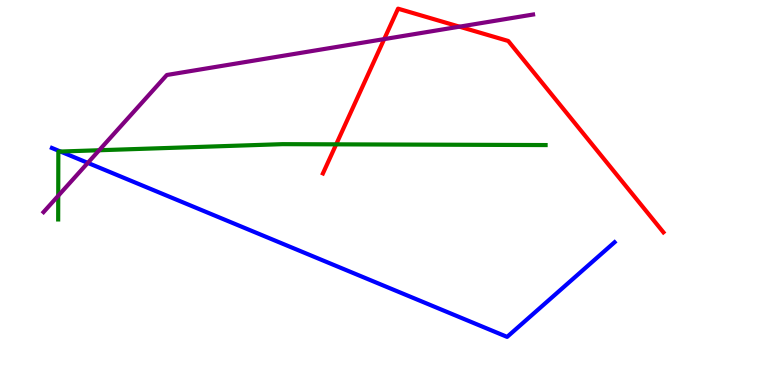[{'lines': ['blue', 'red'], 'intersections': []}, {'lines': ['green', 'red'], 'intersections': [{'x': 4.34, 'y': 6.25}]}, {'lines': ['purple', 'red'], 'intersections': [{'x': 4.96, 'y': 8.98}, {'x': 5.93, 'y': 9.31}]}, {'lines': ['blue', 'green'], 'intersections': [{'x': 0.781, 'y': 6.06}]}, {'lines': ['blue', 'purple'], 'intersections': [{'x': 1.13, 'y': 5.77}]}, {'lines': ['green', 'purple'], 'intersections': [{'x': 0.751, 'y': 4.92}, {'x': 1.28, 'y': 6.1}]}]